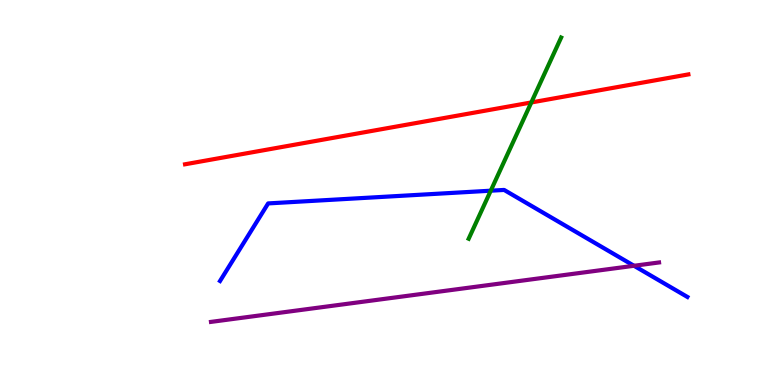[{'lines': ['blue', 'red'], 'intersections': []}, {'lines': ['green', 'red'], 'intersections': [{'x': 6.86, 'y': 7.34}]}, {'lines': ['purple', 'red'], 'intersections': []}, {'lines': ['blue', 'green'], 'intersections': [{'x': 6.33, 'y': 5.05}]}, {'lines': ['blue', 'purple'], 'intersections': [{'x': 8.18, 'y': 3.1}]}, {'lines': ['green', 'purple'], 'intersections': []}]